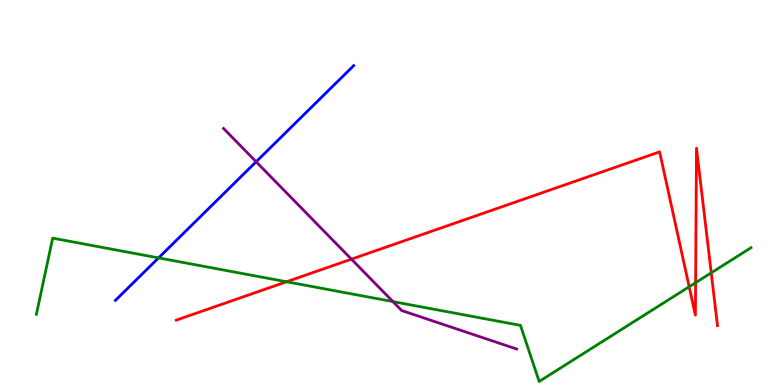[{'lines': ['blue', 'red'], 'intersections': []}, {'lines': ['green', 'red'], 'intersections': [{'x': 3.7, 'y': 2.68}, {'x': 8.89, 'y': 2.55}, {'x': 8.98, 'y': 2.66}, {'x': 9.18, 'y': 2.91}]}, {'lines': ['purple', 'red'], 'intersections': [{'x': 4.53, 'y': 3.27}]}, {'lines': ['blue', 'green'], 'intersections': [{'x': 2.05, 'y': 3.3}]}, {'lines': ['blue', 'purple'], 'intersections': [{'x': 3.3, 'y': 5.8}]}, {'lines': ['green', 'purple'], 'intersections': [{'x': 5.07, 'y': 2.17}]}]